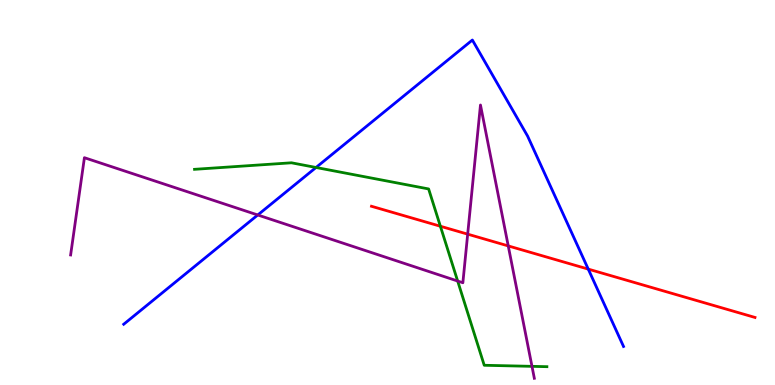[{'lines': ['blue', 'red'], 'intersections': [{'x': 7.59, 'y': 3.01}]}, {'lines': ['green', 'red'], 'intersections': [{'x': 5.68, 'y': 4.12}]}, {'lines': ['purple', 'red'], 'intersections': [{'x': 6.03, 'y': 3.92}, {'x': 6.56, 'y': 3.61}]}, {'lines': ['blue', 'green'], 'intersections': [{'x': 4.08, 'y': 5.65}]}, {'lines': ['blue', 'purple'], 'intersections': [{'x': 3.33, 'y': 4.42}]}, {'lines': ['green', 'purple'], 'intersections': [{'x': 5.91, 'y': 2.7}, {'x': 6.86, 'y': 0.484}]}]